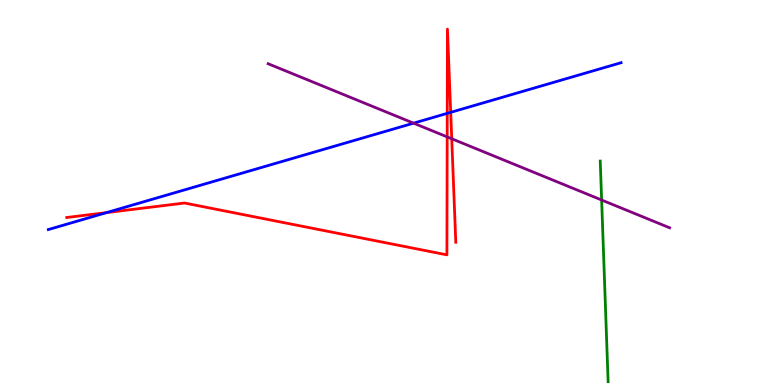[{'lines': ['blue', 'red'], 'intersections': [{'x': 1.37, 'y': 4.48}, {'x': 5.77, 'y': 7.06}, {'x': 5.82, 'y': 7.08}]}, {'lines': ['green', 'red'], 'intersections': []}, {'lines': ['purple', 'red'], 'intersections': [{'x': 5.77, 'y': 6.44}, {'x': 5.83, 'y': 6.4}]}, {'lines': ['blue', 'green'], 'intersections': []}, {'lines': ['blue', 'purple'], 'intersections': [{'x': 5.34, 'y': 6.8}]}, {'lines': ['green', 'purple'], 'intersections': [{'x': 7.76, 'y': 4.8}]}]